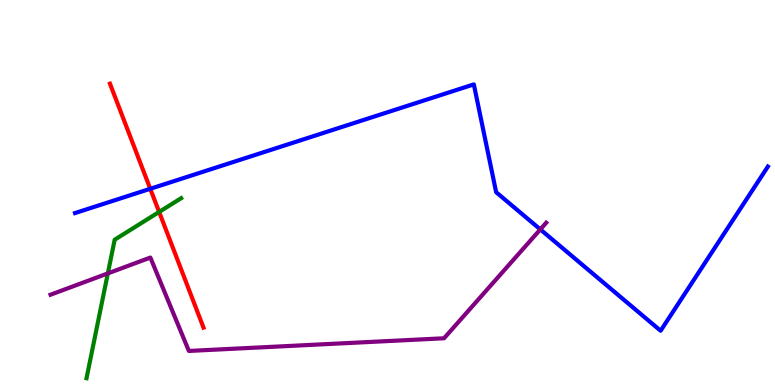[{'lines': ['blue', 'red'], 'intersections': [{'x': 1.94, 'y': 5.1}]}, {'lines': ['green', 'red'], 'intersections': [{'x': 2.05, 'y': 4.49}]}, {'lines': ['purple', 'red'], 'intersections': []}, {'lines': ['blue', 'green'], 'intersections': []}, {'lines': ['blue', 'purple'], 'intersections': [{'x': 6.97, 'y': 4.04}]}, {'lines': ['green', 'purple'], 'intersections': [{'x': 1.39, 'y': 2.9}]}]